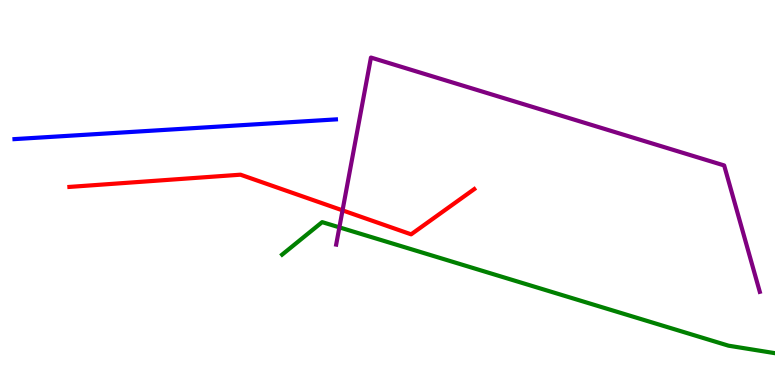[{'lines': ['blue', 'red'], 'intersections': []}, {'lines': ['green', 'red'], 'intersections': []}, {'lines': ['purple', 'red'], 'intersections': [{'x': 4.42, 'y': 4.54}]}, {'lines': ['blue', 'green'], 'intersections': []}, {'lines': ['blue', 'purple'], 'intersections': []}, {'lines': ['green', 'purple'], 'intersections': [{'x': 4.38, 'y': 4.09}]}]